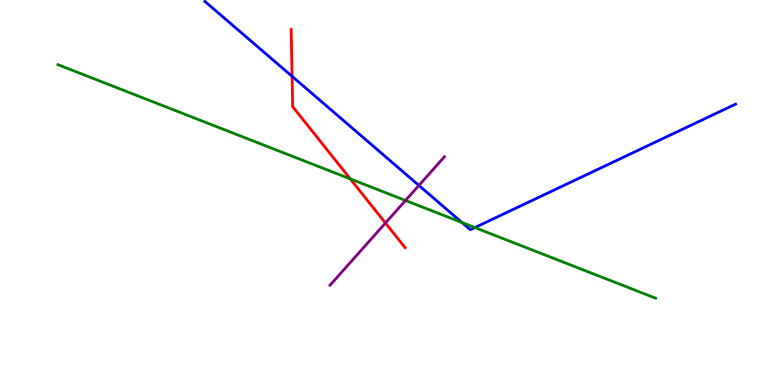[{'lines': ['blue', 'red'], 'intersections': [{'x': 3.77, 'y': 8.02}]}, {'lines': ['green', 'red'], 'intersections': [{'x': 4.52, 'y': 5.35}]}, {'lines': ['purple', 'red'], 'intersections': [{'x': 4.97, 'y': 4.21}]}, {'lines': ['blue', 'green'], 'intersections': [{'x': 5.96, 'y': 4.22}, {'x': 6.13, 'y': 4.09}]}, {'lines': ['blue', 'purple'], 'intersections': [{'x': 5.41, 'y': 5.18}]}, {'lines': ['green', 'purple'], 'intersections': [{'x': 5.23, 'y': 4.79}]}]